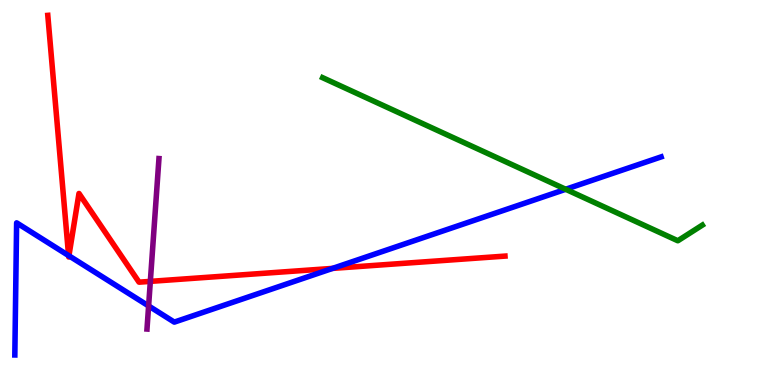[{'lines': ['blue', 'red'], 'intersections': [{'x': 0.885, 'y': 3.36}, {'x': 0.889, 'y': 3.36}, {'x': 4.29, 'y': 3.03}]}, {'lines': ['green', 'red'], 'intersections': []}, {'lines': ['purple', 'red'], 'intersections': [{'x': 1.94, 'y': 2.69}]}, {'lines': ['blue', 'green'], 'intersections': [{'x': 7.3, 'y': 5.08}]}, {'lines': ['blue', 'purple'], 'intersections': [{'x': 1.92, 'y': 2.05}]}, {'lines': ['green', 'purple'], 'intersections': []}]